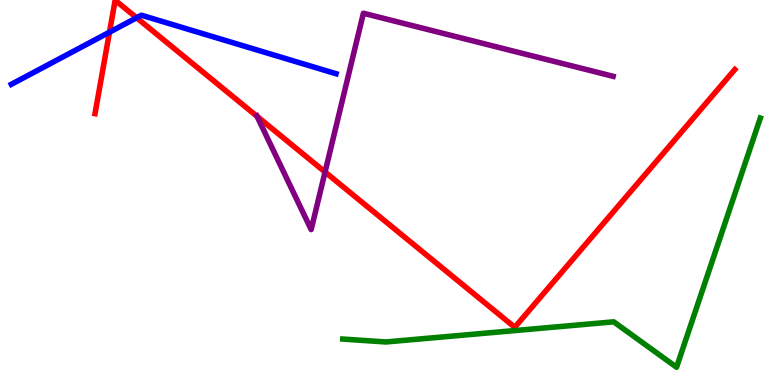[{'lines': ['blue', 'red'], 'intersections': [{'x': 1.41, 'y': 9.16}, {'x': 1.76, 'y': 9.54}]}, {'lines': ['green', 'red'], 'intersections': []}, {'lines': ['purple', 'red'], 'intersections': [{'x': 3.32, 'y': 6.98}, {'x': 4.19, 'y': 5.53}]}, {'lines': ['blue', 'green'], 'intersections': []}, {'lines': ['blue', 'purple'], 'intersections': []}, {'lines': ['green', 'purple'], 'intersections': []}]